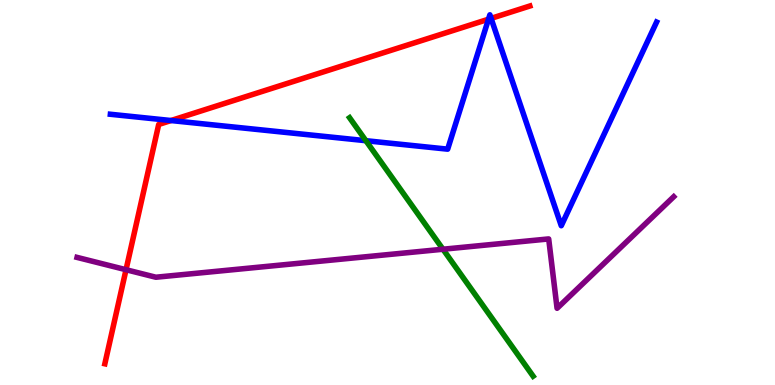[{'lines': ['blue', 'red'], 'intersections': [{'x': 2.21, 'y': 6.87}, {'x': 6.3, 'y': 9.5}, {'x': 6.34, 'y': 9.52}]}, {'lines': ['green', 'red'], 'intersections': []}, {'lines': ['purple', 'red'], 'intersections': [{'x': 1.63, 'y': 2.99}]}, {'lines': ['blue', 'green'], 'intersections': [{'x': 4.72, 'y': 6.35}]}, {'lines': ['blue', 'purple'], 'intersections': []}, {'lines': ['green', 'purple'], 'intersections': [{'x': 5.72, 'y': 3.53}]}]